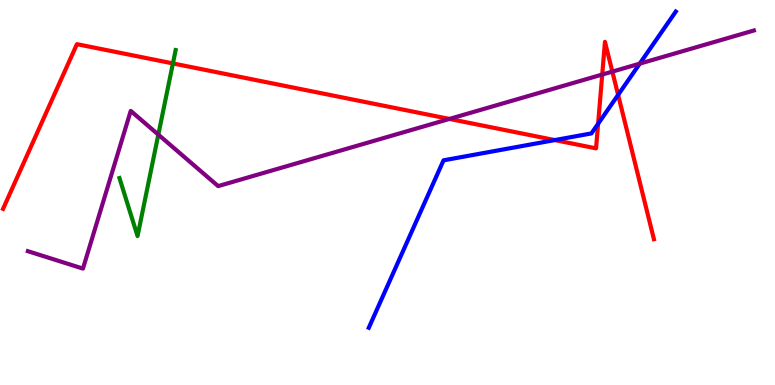[{'lines': ['blue', 'red'], 'intersections': [{'x': 7.16, 'y': 6.36}, {'x': 7.72, 'y': 6.79}, {'x': 7.98, 'y': 7.54}]}, {'lines': ['green', 'red'], 'intersections': [{'x': 2.23, 'y': 8.35}]}, {'lines': ['purple', 'red'], 'intersections': [{'x': 5.8, 'y': 6.91}, {'x': 7.77, 'y': 8.06}, {'x': 7.9, 'y': 8.14}]}, {'lines': ['blue', 'green'], 'intersections': []}, {'lines': ['blue', 'purple'], 'intersections': [{'x': 8.25, 'y': 8.35}]}, {'lines': ['green', 'purple'], 'intersections': [{'x': 2.04, 'y': 6.5}]}]